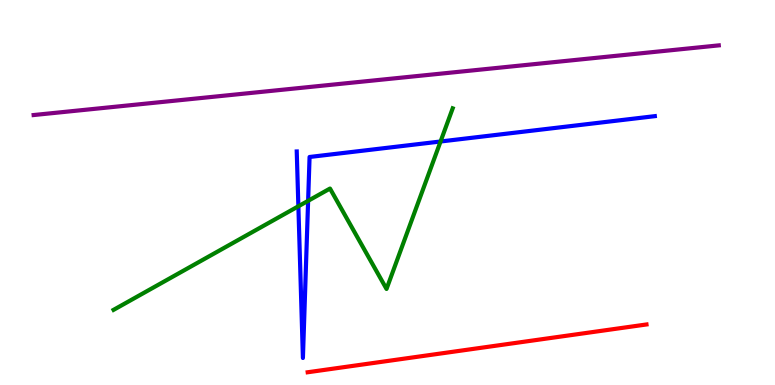[{'lines': ['blue', 'red'], 'intersections': []}, {'lines': ['green', 'red'], 'intersections': []}, {'lines': ['purple', 'red'], 'intersections': []}, {'lines': ['blue', 'green'], 'intersections': [{'x': 3.85, 'y': 4.64}, {'x': 3.98, 'y': 4.78}, {'x': 5.68, 'y': 6.32}]}, {'lines': ['blue', 'purple'], 'intersections': []}, {'lines': ['green', 'purple'], 'intersections': []}]